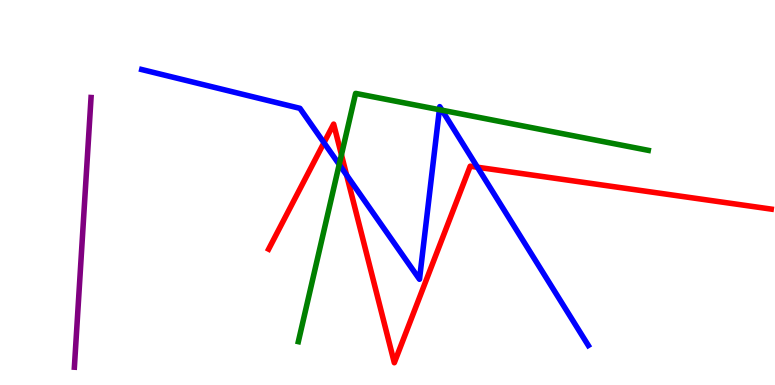[{'lines': ['blue', 'red'], 'intersections': [{'x': 4.18, 'y': 6.29}, {'x': 4.47, 'y': 5.45}, {'x': 6.16, 'y': 5.66}]}, {'lines': ['green', 'red'], 'intersections': [{'x': 4.41, 'y': 5.98}]}, {'lines': ['purple', 'red'], 'intersections': []}, {'lines': ['blue', 'green'], 'intersections': [{'x': 4.38, 'y': 5.73}, {'x': 5.67, 'y': 7.15}, {'x': 5.7, 'y': 7.14}]}, {'lines': ['blue', 'purple'], 'intersections': []}, {'lines': ['green', 'purple'], 'intersections': []}]